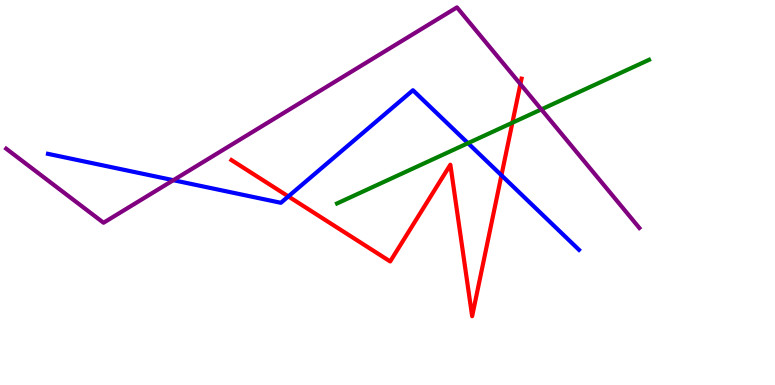[{'lines': ['blue', 'red'], 'intersections': [{'x': 3.72, 'y': 4.9}, {'x': 6.47, 'y': 5.45}]}, {'lines': ['green', 'red'], 'intersections': [{'x': 6.61, 'y': 6.81}]}, {'lines': ['purple', 'red'], 'intersections': [{'x': 6.71, 'y': 7.82}]}, {'lines': ['blue', 'green'], 'intersections': [{'x': 6.04, 'y': 6.28}]}, {'lines': ['blue', 'purple'], 'intersections': [{'x': 2.24, 'y': 5.32}]}, {'lines': ['green', 'purple'], 'intersections': [{'x': 6.98, 'y': 7.16}]}]